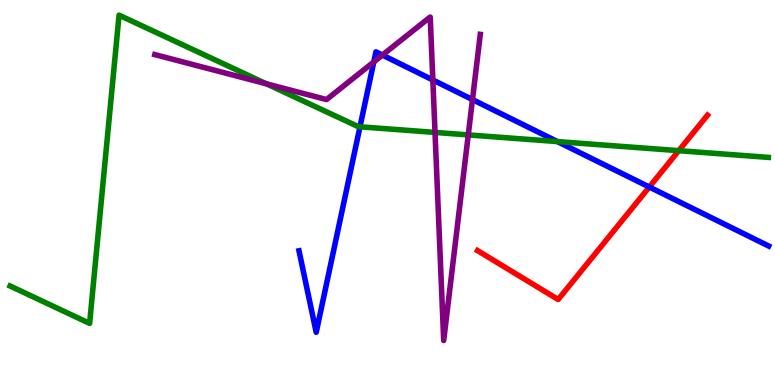[{'lines': ['blue', 'red'], 'intersections': [{'x': 8.38, 'y': 5.14}]}, {'lines': ['green', 'red'], 'intersections': [{'x': 8.76, 'y': 6.09}]}, {'lines': ['purple', 'red'], 'intersections': []}, {'lines': ['blue', 'green'], 'intersections': [{'x': 4.64, 'y': 6.71}, {'x': 7.19, 'y': 6.32}]}, {'lines': ['blue', 'purple'], 'intersections': [{'x': 4.82, 'y': 8.39}, {'x': 4.93, 'y': 8.57}, {'x': 5.59, 'y': 7.92}, {'x': 6.1, 'y': 7.41}]}, {'lines': ['green', 'purple'], 'intersections': [{'x': 3.44, 'y': 7.82}, {'x': 5.61, 'y': 6.56}, {'x': 6.04, 'y': 6.5}]}]